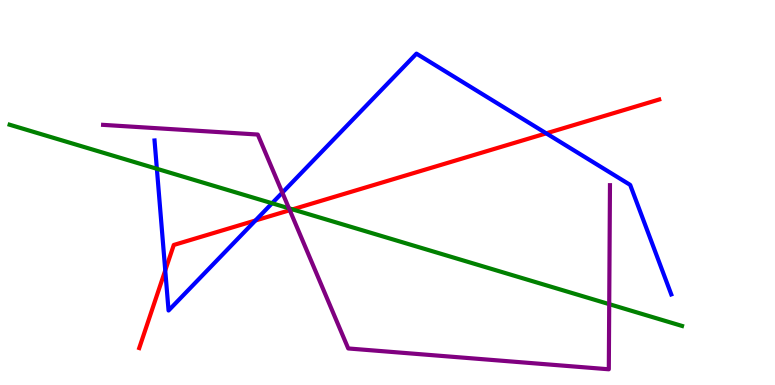[{'lines': ['blue', 'red'], 'intersections': [{'x': 2.13, 'y': 2.98}, {'x': 3.3, 'y': 4.27}, {'x': 7.05, 'y': 6.54}]}, {'lines': ['green', 'red'], 'intersections': [{'x': 3.77, 'y': 4.56}]}, {'lines': ['purple', 'red'], 'intersections': [{'x': 3.74, 'y': 4.54}]}, {'lines': ['blue', 'green'], 'intersections': [{'x': 2.02, 'y': 5.62}, {'x': 3.51, 'y': 4.72}]}, {'lines': ['blue', 'purple'], 'intersections': [{'x': 3.64, 'y': 5.0}]}, {'lines': ['green', 'purple'], 'intersections': [{'x': 3.73, 'y': 4.59}, {'x': 7.86, 'y': 2.1}]}]